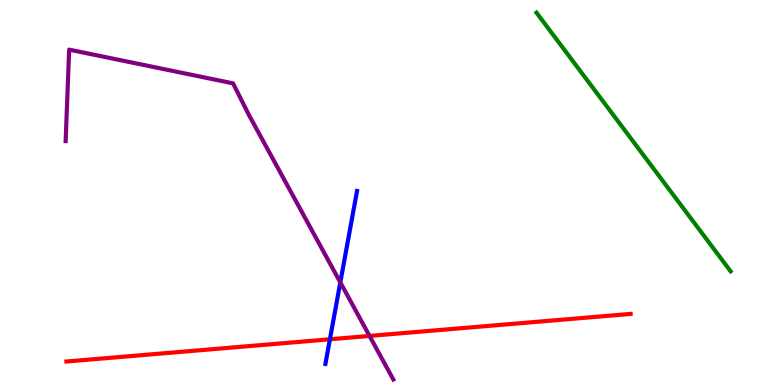[{'lines': ['blue', 'red'], 'intersections': [{'x': 4.26, 'y': 1.19}]}, {'lines': ['green', 'red'], 'intersections': []}, {'lines': ['purple', 'red'], 'intersections': [{'x': 4.77, 'y': 1.27}]}, {'lines': ['blue', 'green'], 'intersections': []}, {'lines': ['blue', 'purple'], 'intersections': [{'x': 4.39, 'y': 2.66}]}, {'lines': ['green', 'purple'], 'intersections': []}]